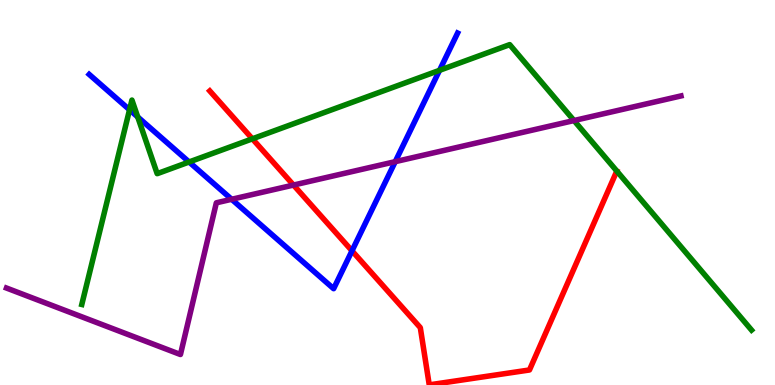[{'lines': ['blue', 'red'], 'intersections': [{'x': 4.54, 'y': 3.48}]}, {'lines': ['green', 'red'], 'intersections': [{'x': 3.26, 'y': 6.39}]}, {'lines': ['purple', 'red'], 'intersections': [{'x': 3.79, 'y': 5.19}]}, {'lines': ['blue', 'green'], 'intersections': [{'x': 1.67, 'y': 7.15}, {'x': 1.78, 'y': 6.96}, {'x': 2.44, 'y': 5.79}, {'x': 5.67, 'y': 8.17}]}, {'lines': ['blue', 'purple'], 'intersections': [{'x': 2.99, 'y': 4.82}, {'x': 5.1, 'y': 5.8}]}, {'lines': ['green', 'purple'], 'intersections': [{'x': 7.41, 'y': 6.87}]}]